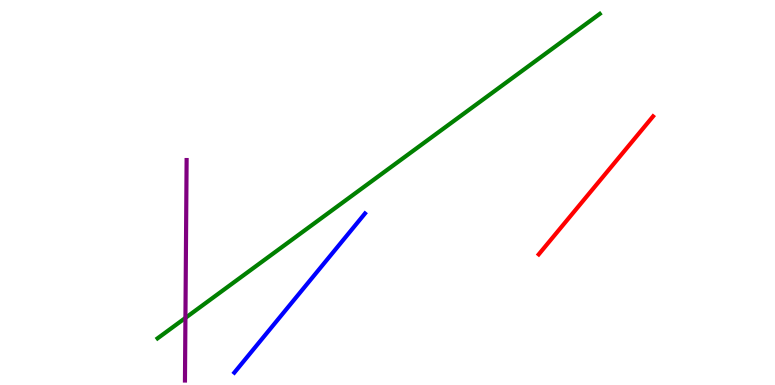[{'lines': ['blue', 'red'], 'intersections': []}, {'lines': ['green', 'red'], 'intersections': []}, {'lines': ['purple', 'red'], 'intersections': []}, {'lines': ['blue', 'green'], 'intersections': []}, {'lines': ['blue', 'purple'], 'intersections': []}, {'lines': ['green', 'purple'], 'intersections': [{'x': 2.39, 'y': 1.74}]}]